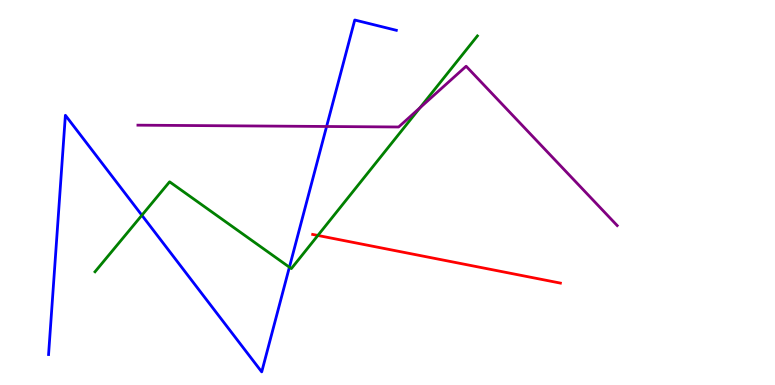[{'lines': ['blue', 'red'], 'intersections': []}, {'lines': ['green', 'red'], 'intersections': [{'x': 4.1, 'y': 3.88}]}, {'lines': ['purple', 'red'], 'intersections': []}, {'lines': ['blue', 'green'], 'intersections': [{'x': 1.83, 'y': 4.41}, {'x': 3.73, 'y': 3.06}]}, {'lines': ['blue', 'purple'], 'intersections': [{'x': 4.21, 'y': 6.71}]}, {'lines': ['green', 'purple'], 'intersections': [{'x': 5.42, 'y': 7.2}]}]